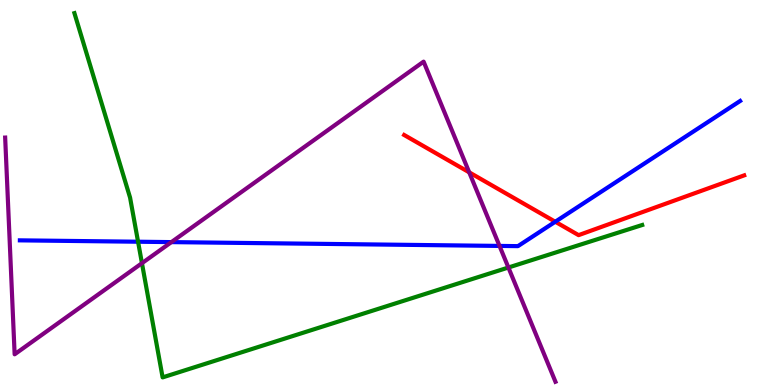[{'lines': ['blue', 'red'], 'intersections': [{'x': 7.16, 'y': 4.24}]}, {'lines': ['green', 'red'], 'intersections': []}, {'lines': ['purple', 'red'], 'intersections': [{'x': 6.05, 'y': 5.52}]}, {'lines': ['blue', 'green'], 'intersections': [{'x': 1.78, 'y': 3.72}]}, {'lines': ['blue', 'purple'], 'intersections': [{'x': 2.21, 'y': 3.71}, {'x': 6.45, 'y': 3.61}]}, {'lines': ['green', 'purple'], 'intersections': [{'x': 1.83, 'y': 3.16}, {'x': 6.56, 'y': 3.05}]}]